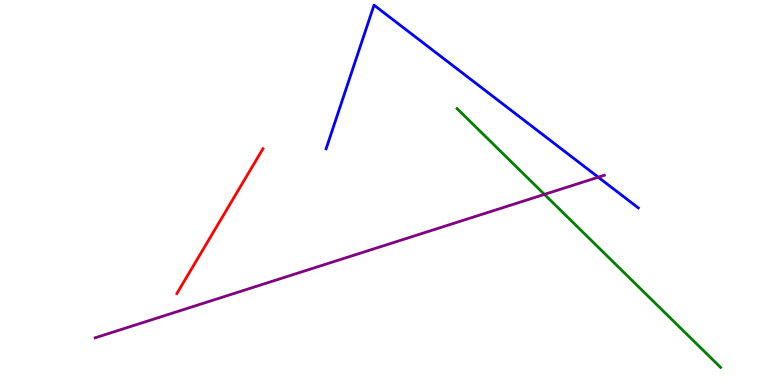[{'lines': ['blue', 'red'], 'intersections': []}, {'lines': ['green', 'red'], 'intersections': []}, {'lines': ['purple', 'red'], 'intersections': []}, {'lines': ['blue', 'green'], 'intersections': []}, {'lines': ['blue', 'purple'], 'intersections': [{'x': 7.72, 'y': 5.4}]}, {'lines': ['green', 'purple'], 'intersections': [{'x': 7.03, 'y': 4.95}]}]